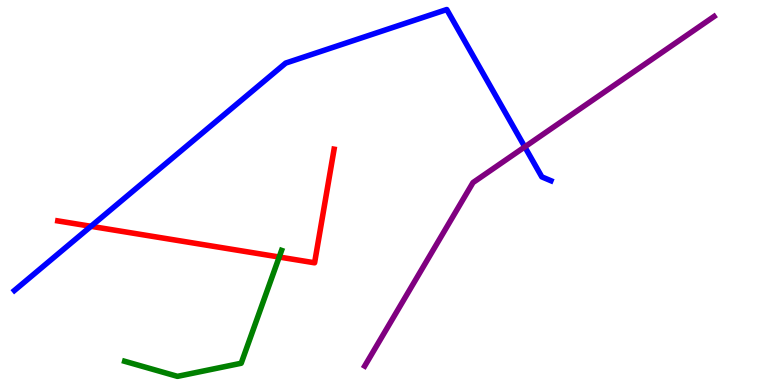[{'lines': ['blue', 'red'], 'intersections': [{'x': 1.17, 'y': 4.12}]}, {'lines': ['green', 'red'], 'intersections': [{'x': 3.6, 'y': 3.32}]}, {'lines': ['purple', 'red'], 'intersections': []}, {'lines': ['blue', 'green'], 'intersections': []}, {'lines': ['blue', 'purple'], 'intersections': [{'x': 6.77, 'y': 6.18}]}, {'lines': ['green', 'purple'], 'intersections': []}]